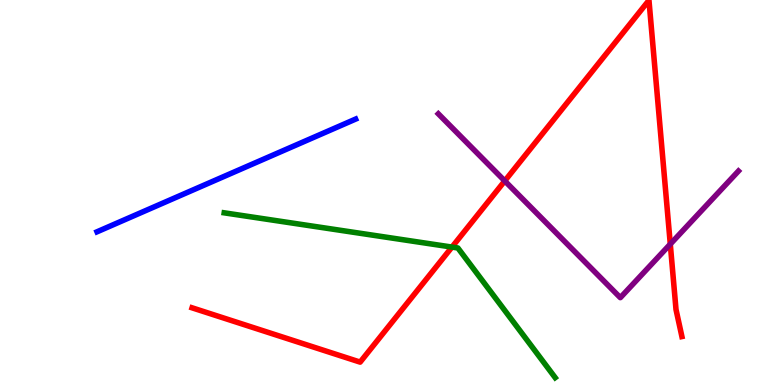[{'lines': ['blue', 'red'], 'intersections': []}, {'lines': ['green', 'red'], 'intersections': [{'x': 5.83, 'y': 3.58}]}, {'lines': ['purple', 'red'], 'intersections': [{'x': 6.51, 'y': 5.3}, {'x': 8.65, 'y': 3.66}]}, {'lines': ['blue', 'green'], 'intersections': []}, {'lines': ['blue', 'purple'], 'intersections': []}, {'lines': ['green', 'purple'], 'intersections': []}]